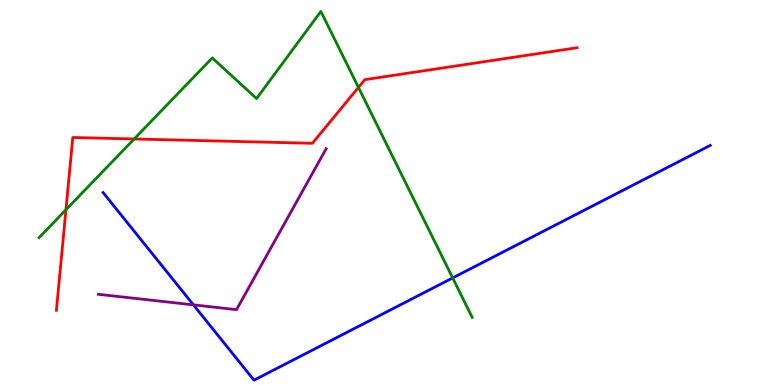[{'lines': ['blue', 'red'], 'intersections': []}, {'lines': ['green', 'red'], 'intersections': [{'x': 0.851, 'y': 4.55}, {'x': 1.73, 'y': 6.39}, {'x': 4.63, 'y': 7.73}]}, {'lines': ['purple', 'red'], 'intersections': []}, {'lines': ['blue', 'green'], 'intersections': [{'x': 5.84, 'y': 2.78}]}, {'lines': ['blue', 'purple'], 'intersections': [{'x': 2.5, 'y': 2.08}]}, {'lines': ['green', 'purple'], 'intersections': []}]